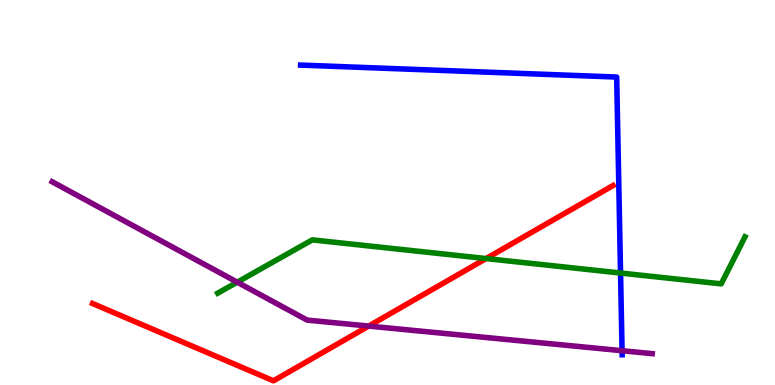[{'lines': ['blue', 'red'], 'intersections': []}, {'lines': ['green', 'red'], 'intersections': [{'x': 6.27, 'y': 3.28}]}, {'lines': ['purple', 'red'], 'intersections': [{'x': 4.76, 'y': 1.53}]}, {'lines': ['blue', 'green'], 'intersections': [{'x': 8.01, 'y': 2.91}]}, {'lines': ['blue', 'purple'], 'intersections': [{'x': 8.03, 'y': 0.891}]}, {'lines': ['green', 'purple'], 'intersections': [{'x': 3.06, 'y': 2.67}]}]